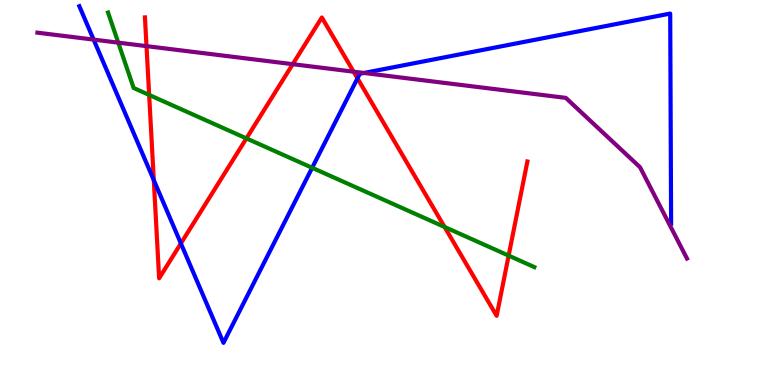[{'lines': ['blue', 'red'], 'intersections': [{'x': 1.98, 'y': 5.32}, {'x': 2.33, 'y': 3.68}, {'x': 4.61, 'y': 7.97}]}, {'lines': ['green', 'red'], 'intersections': [{'x': 1.92, 'y': 7.53}, {'x': 3.18, 'y': 6.41}, {'x': 5.74, 'y': 4.1}, {'x': 6.56, 'y': 3.36}]}, {'lines': ['purple', 'red'], 'intersections': [{'x': 1.89, 'y': 8.8}, {'x': 3.78, 'y': 8.33}, {'x': 4.56, 'y': 8.14}]}, {'lines': ['blue', 'green'], 'intersections': [{'x': 4.03, 'y': 5.64}]}, {'lines': ['blue', 'purple'], 'intersections': [{'x': 1.21, 'y': 8.97}, {'x': 4.7, 'y': 8.1}]}, {'lines': ['green', 'purple'], 'intersections': [{'x': 1.53, 'y': 8.89}]}]